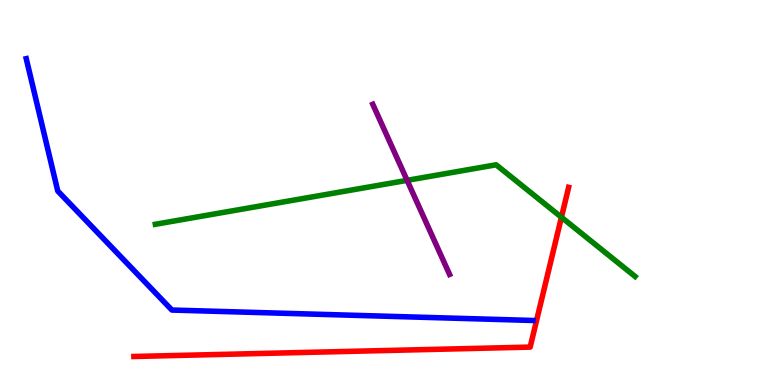[{'lines': ['blue', 'red'], 'intersections': []}, {'lines': ['green', 'red'], 'intersections': [{'x': 7.24, 'y': 4.36}]}, {'lines': ['purple', 'red'], 'intersections': []}, {'lines': ['blue', 'green'], 'intersections': []}, {'lines': ['blue', 'purple'], 'intersections': []}, {'lines': ['green', 'purple'], 'intersections': [{'x': 5.25, 'y': 5.32}]}]